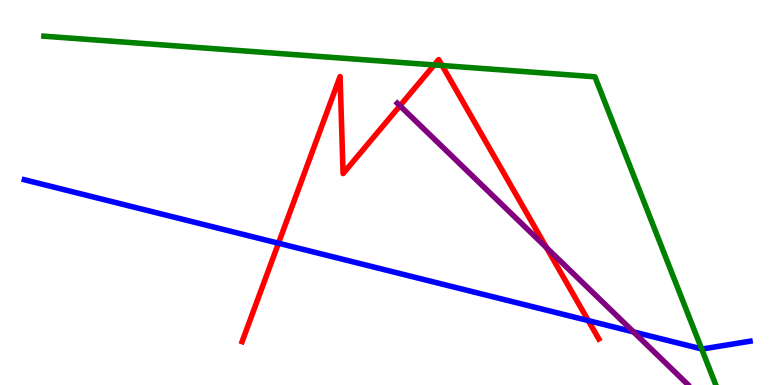[{'lines': ['blue', 'red'], 'intersections': [{'x': 3.59, 'y': 3.68}, {'x': 7.59, 'y': 1.67}]}, {'lines': ['green', 'red'], 'intersections': [{'x': 5.6, 'y': 8.31}, {'x': 5.7, 'y': 8.3}]}, {'lines': ['purple', 'red'], 'intersections': [{'x': 5.16, 'y': 7.25}, {'x': 7.05, 'y': 3.57}]}, {'lines': ['blue', 'green'], 'intersections': [{'x': 9.05, 'y': 0.937}]}, {'lines': ['blue', 'purple'], 'intersections': [{'x': 8.17, 'y': 1.38}]}, {'lines': ['green', 'purple'], 'intersections': []}]